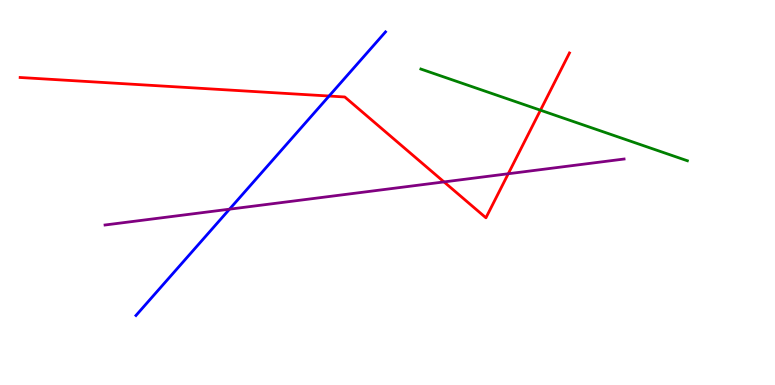[{'lines': ['blue', 'red'], 'intersections': [{'x': 4.25, 'y': 7.51}]}, {'lines': ['green', 'red'], 'intersections': [{'x': 6.97, 'y': 7.14}]}, {'lines': ['purple', 'red'], 'intersections': [{'x': 5.73, 'y': 5.27}, {'x': 6.56, 'y': 5.49}]}, {'lines': ['blue', 'green'], 'intersections': []}, {'lines': ['blue', 'purple'], 'intersections': [{'x': 2.96, 'y': 4.57}]}, {'lines': ['green', 'purple'], 'intersections': []}]